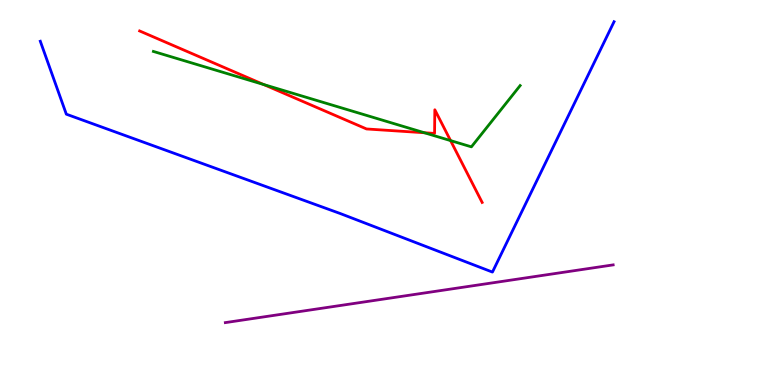[{'lines': ['blue', 'red'], 'intersections': []}, {'lines': ['green', 'red'], 'intersections': [{'x': 3.4, 'y': 7.8}, {'x': 5.48, 'y': 6.55}, {'x': 5.81, 'y': 6.35}]}, {'lines': ['purple', 'red'], 'intersections': []}, {'lines': ['blue', 'green'], 'intersections': []}, {'lines': ['blue', 'purple'], 'intersections': []}, {'lines': ['green', 'purple'], 'intersections': []}]